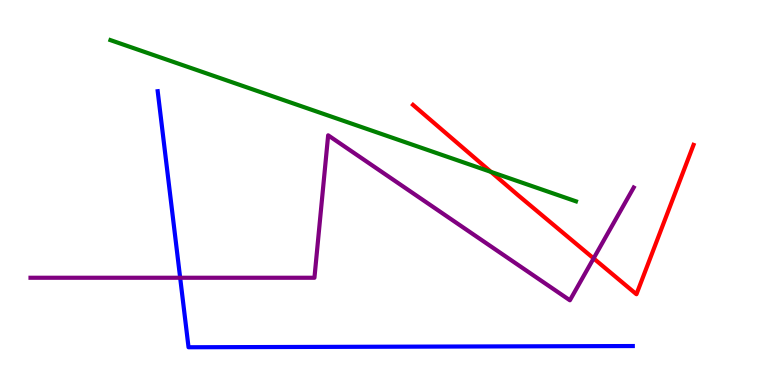[{'lines': ['blue', 'red'], 'intersections': []}, {'lines': ['green', 'red'], 'intersections': [{'x': 6.33, 'y': 5.54}]}, {'lines': ['purple', 'red'], 'intersections': [{'x': 7.66, 'y': 3.29}]}, {'lines': ['blue', 'green'], 'intersections': []}, {'lines': ['blue', 'purple'], 'intersections': [{'x': 2.32, 'y': 2.79}]}, {'lines': ['green', 'purple'], 'intersections': []}]